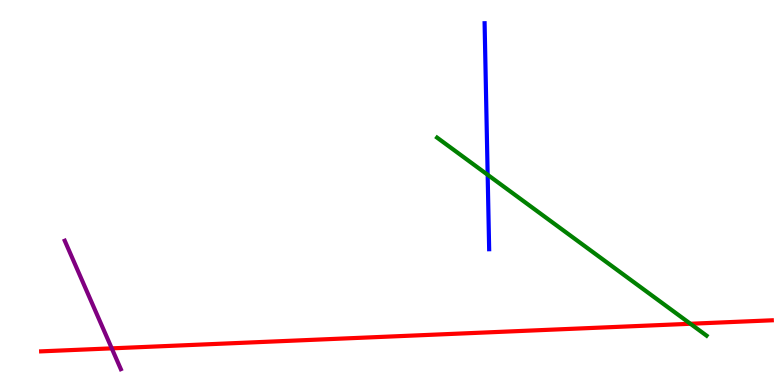[{'lines': ['blue', 'red'], 'intersections': []}, {'lines': ['green', 'red'], 'intersections': [{'x': 8.91, 'y': 1.59}]}, {'lines': ['purple', 'red'], 'intersections': [{'x': 1.44, 'y': 0.952}]}, {'lines': ['blue', 'green'], 'intersections': [{'x': 6.29, 'y': 5.46}]}, {'lines': ['blue', 'purple'], 'intersections': []}, {'lines': ['green', 'purple'], 'intersections': []}]